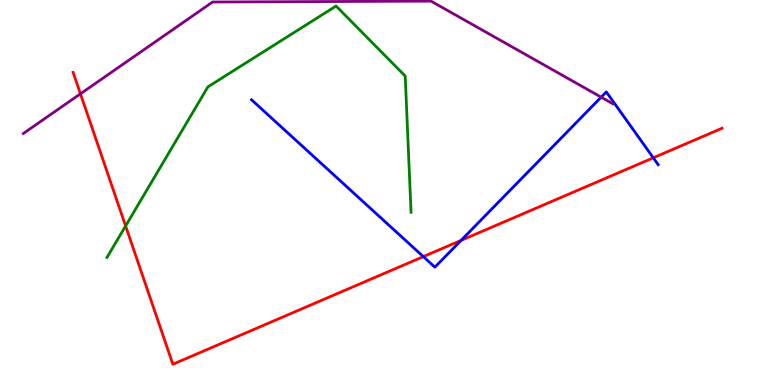[{'lines': ['blue', 'red'], 'intersections': [{'x': 5.46, 'y': 3.33}, {'x': 5.95, 'y': 3.76}, {'x': 8.43, 'y': 5.9}]}, {'lines': ['green', 'red'], 'intersections': [{'x': 1.62, 'y': 4.13}]}, {'lines': ['purple', 'red'], 'intersections': [{'x': 1.04, 'y': 7.56}]}, {'lines': ['blue', 'green'], 'intersections': []}, {'lines': ['blue', 'purple'], 'intersections': [{'x': 7.76, 'y': 7.48}]}, {'lines': ['green', 'purple'], 'intersections': []}]